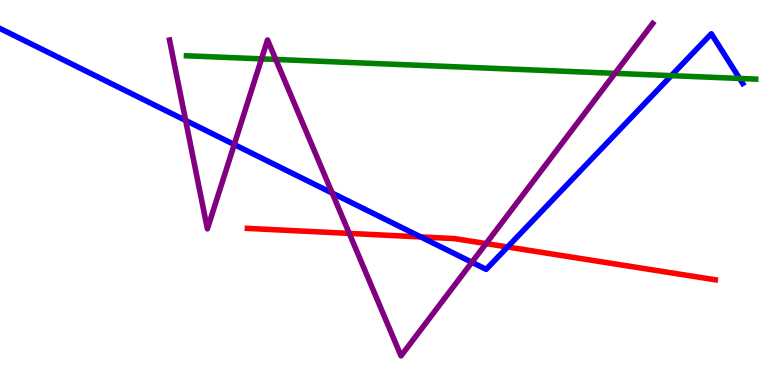[{'lines': ['blue', 'red'], 'intersections': [{'x': 5.43, 'y': 3.85}, {'x': 6.55, 'y': 3.58}]}, {'lines': ['green', 'red'], 'intersections': []}, {'lines': ['purple', 'red'], 'intersections': [{'x': 4.51, 'y': 3.94}, {'x': 6.27, 'y': 3.67}]}, {'lines': ['blue', 'green'], 'intersections': [{'x': 8.66, 'y': 8.04}, {'x': 9.54, 'y': 7.96}]}, {'lines': ['blue', 'purple'], 'intersections': [{'x': 2.4, 'y': 6.87}, {'x': 3.02, 'y': 6.25}, {'x': 4.29, 'y': 4.99}, {'x': 6.09, 'y': 3.19}]}, {'lines': ['green', 'purple'], 'intersections': [{'x': 3.37, 'y': 8.47}, {'x': 3.56, 'y': 8.46}, {'x': 7.94, 'y': 8.1}]}]